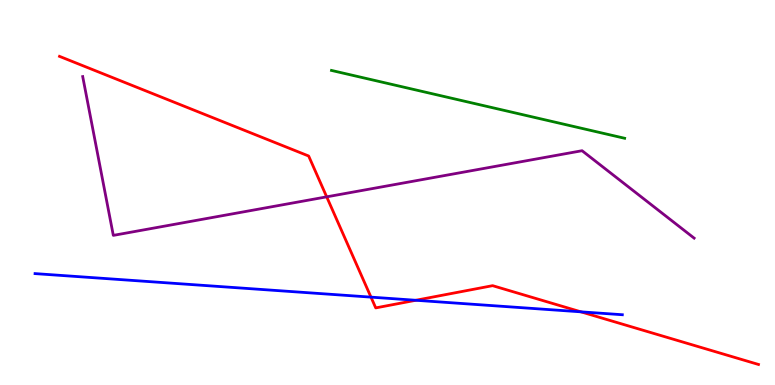[{'lines': ['blue', 'red'], 'intersections': [{'x': 4.79, 'y': 2.28}, {'x': 5.37, 'y': 2.2}, {'x': 7.5, 'y': 1.9}]}, {'lines': ['green', 'red'], 'intersections': []}, {'lines': ['purple', 'red'], 'intersections': [{'x': 4.22, 'y': 4.89}]}, {'lines': ['blue', 'green'], 'intersections': []}, {'lines': ['blue', 'purple'], 'intersections': []}, {'lines': ['green', 'purple'], 'intersections': []}]